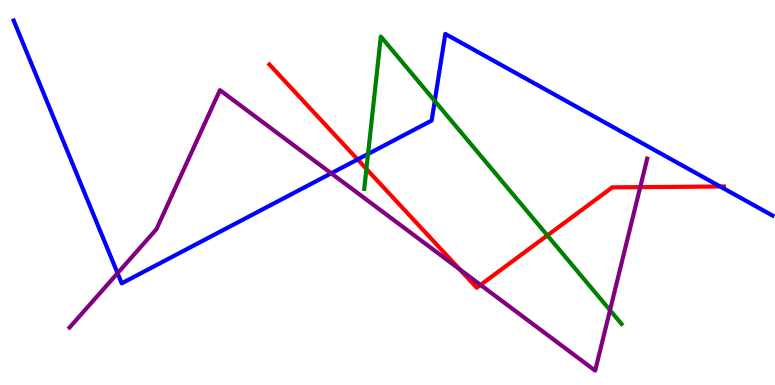[{'lines': ['blue', 'red'], 'intersections': [{'x': 4.61, 'y': 5.86}, {'x': 9.29, 'y': 5.16}]}, {'lines': ['green', 'red'], 'intersections': [{'x': 4.73, 'y': 5.61}, {'x': 7.06, 'y': 3.89}]}, {'lines': ['purple', 'red'], 'intersections': [{'x': 5.93, 'y': 3.01}, {'x': 6.2, 'y': 2.6}, {'x': 8.26, 'y': 5.14}]}, {'lines': ['blue', 'green'], 'intersections': [{'x': 4.75, 'y': 6.0}, {'x': 5.61, 'y': 7.38}]}, {'lines': ['blue', 'purple'], 'intersections': [{'x': 1.52, 'y': 2.9}, {'x': 4.27, 'y': 5.5}]}, {'lines': ['green', 'purple'], 'intersections': [{'x': 7.87, 'y': 1.94}]}]